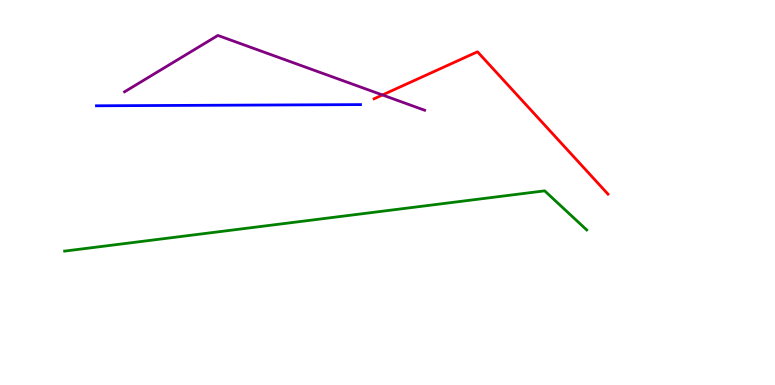[{'lines': ['blue', 'red'], 'intersections': []}, {'lines': ['green', 'red'], 'intersections': []}, {'lines': ['purple', 'red'], 'intersections': [{'x': 4.93, 'y': 7.53}]}, {'lines': ['blue', 'green'], 'intersections': []}, {'lines': ['blue', 'purple'], 'intersections': []}, {'lines': ['green', 'purple'], 'intersections': []}]